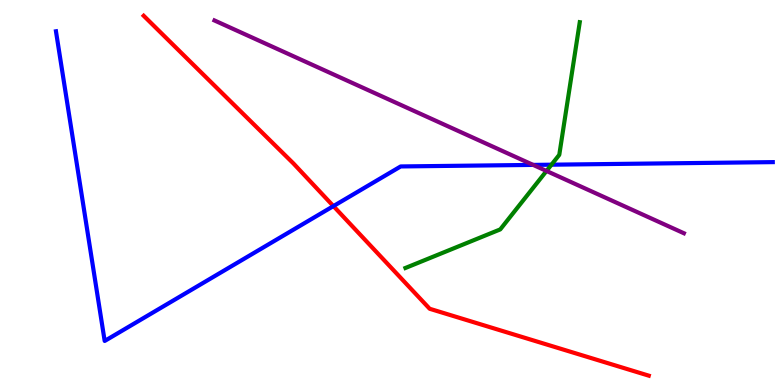[{'lines': ['blue', 'red'], 'intersections': [{'x': 4.3, 'y': 4.65}]}, {'lines': ['green', 'red'], 'intersections': []}, {'lines': ['purple', 'red'], 'intersections': []}, {'lines': ['blue', 'green'], 'intersections': [{'x': 7.12, 'y': 5.72}]}, {'lines': ['blue', 'purple'], 'intersections': [{'x': 6.88, 'y': 5.72}]}, {'lines': ['green', 'purple'], 'intersections': [{'x': 7.05, 'y': 5.56}]}]